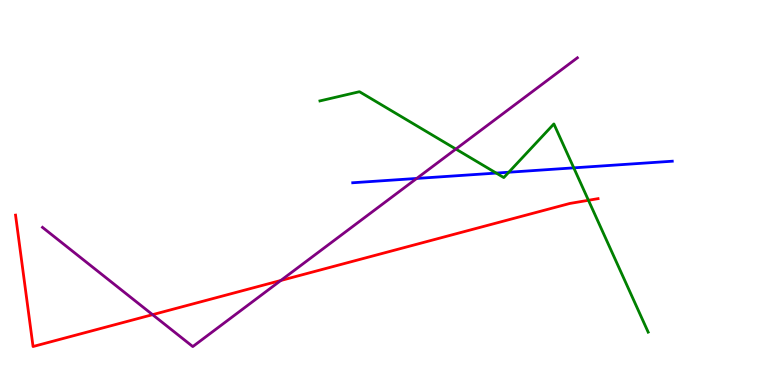[{'lines': ['blue', 'red'], 'intersections': []}, {'lines': ['green', 'red'], 'intersections': [{'x': 7.59, 'y': 4.8}]}, {'lines': ['purple', 'red'], 'intersections': [{'x': 1.97, 'y': 1.83}, {'x': 3.62, 'y': 2.71}]}, {'lines': ['blue', 'green'], 'intersections': [{'x': 6.4, 'y': 5.5}, {'x': 6.56, 'y': 5.53}, {'x': 7.4, 'y': 5.64}]}, {'lines': ['blue', 'purple'], 'intersections': [{'x': 5.38, 'y': 5.37}]}, {'lines': ['green', 'purple'], 'intersections': [{'x': 5.88, 'y': 6.13}]}]